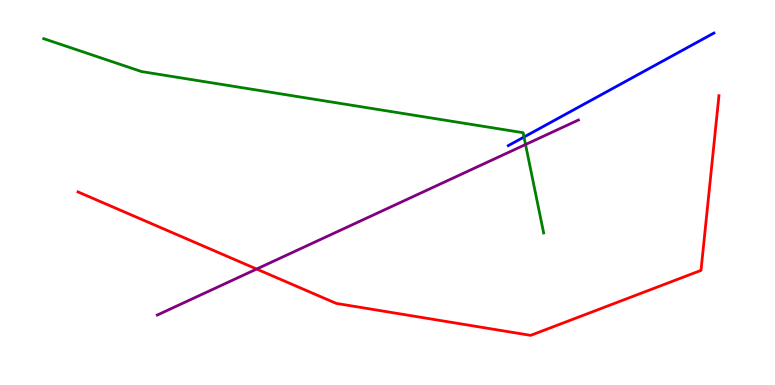[{'lines': ['blue', 'red'], 'intersections': []}, {'lines': ['green', 'red'], 'intersections': []}, {'lines': ['purple', 'red'], 'intersections': [{'x': 3.31, 'y': 3.01}]}, {'lines': ['blue', 'green'], 'intersections': [{'x': 6.76, 'y': 6.44}]}, {'lines': ['blue', 'purple'], 'intersections': []}, {'lines': ['green', 'purple'], 'intersections': [{'x': 6.78, 'y': 6.25}]}]